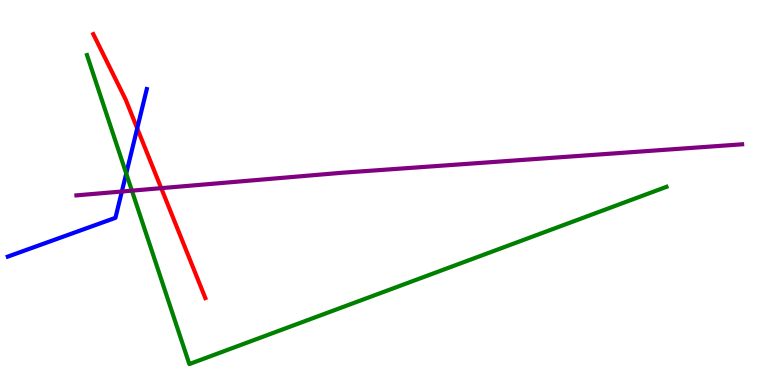[{'lines': ['blue', 'red'], 'intersections': [{'x': 1.77, 'y': 6.67}]}, {'lines': ['green', 'red'], 'intersections': []}, {'lines': ['purple', 'red'], 'intersections': [{'x': 2.08, 'y': 5.11}]}, {'lines': ['blue', 'green'], 'intersections': [{'x': 1.63, 'y': 5.49}]}, {'lines': ['blue', 'purple'], 'intersections': [{'x': 1.57, 'y': 5.03}]}, {'lines': ['green', 'purple'], 'intersections': [{'x': 1.7, 'y': 5.05}]}]